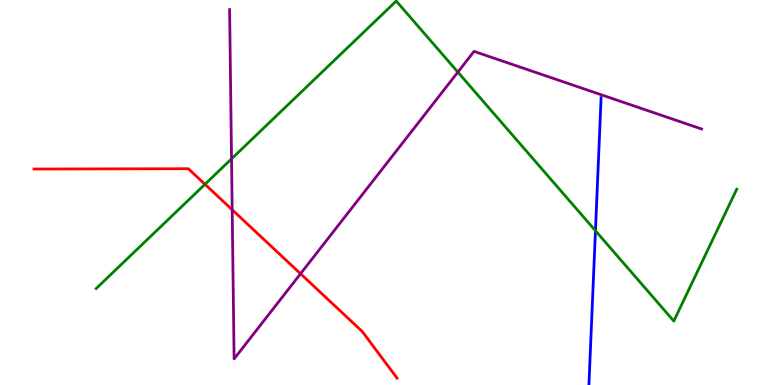[{'lines': ['blue', 'red'], 'intersections': []}, {'lines': ['green', 'red'], 'intersections': [{'x': 2.64, 'y': 5.21}]}, {'lines': ['purple', 'red'], 'intersections': [{'x': 3.0, 'y': 4.55}, {'x': 3.88, 'y': 2.89}]}, {'lines': ['blue', 'green'], 'intersections': [{'x': 7.68, 'y': 4.01}]}, {'lines': ['blue', 'purple'], 'intersections': []}, {'lines': ['green', 'purple'], 'intersections': [{'x': 2.99, 'y': 5.87}, {'x': 5.91, 'y': 8.13}]}]